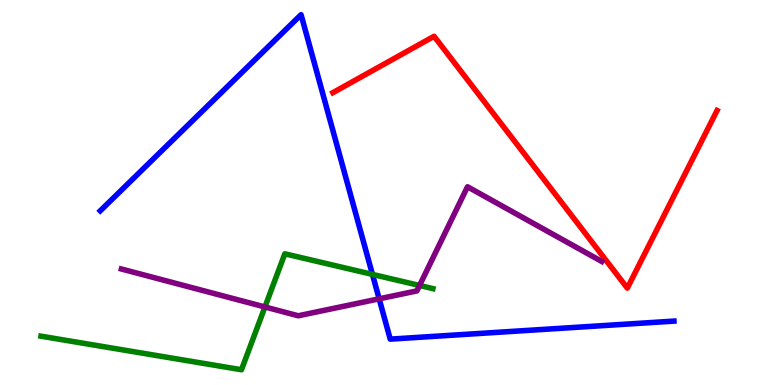[{'lines': ['blue', 'red'], 'intersections': []}, {'lines': ['green', 'red'], 'intersections': []}, {'lines': ['purple', 'red'], 'intersections': []}, {'lines': ['blue', 'green'], 'intersections': [{'x': 4.81, 'y': 2.87}]}, {'lines': ['blue', 'purple'], 'intersections': [{'x': 4.89, 'y': 2.24}]}, {'lines': ['green', 'purple'], 'intersections': [{'x': 3.42, 'y': 2.03}, {'x': 5.41, 'y': 2.59}]}]